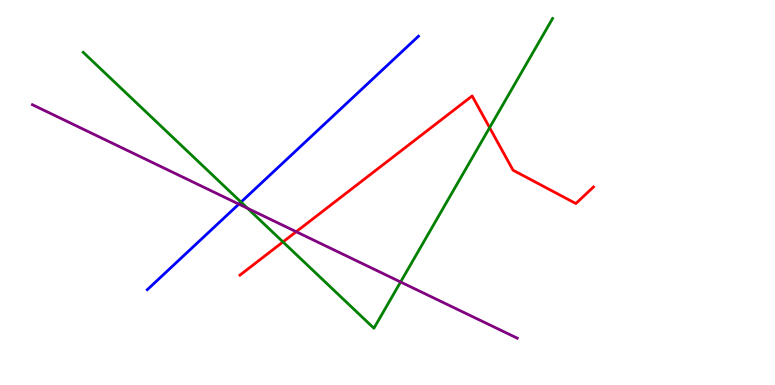[{'lines': ['blue', 'red'], 'intersections': []}, {'lines': ['green', 'red'], 'intersections': [{'x': 3.65, 'y': 3.72}, {'x': 6.32, 'y': 6.68}]}, {'lines': ['purple', 'red'], 'intersections': [{'x': 3.82, 'y': 3.98}]}, {'lines': ['blue', 'green'], 'intersections': [{'x': 3.11, 'y': 4.75}]}, {'lines': ['blue', 'purple'], 'intersections': [{'x': 3.08, 'y': 4.7}]}, {'lines': ['green', 'purple'], 'intersections': [{'x': 3.19, 'y': 4.59}, {'x': 5.17, 'y': 2.68}]}]